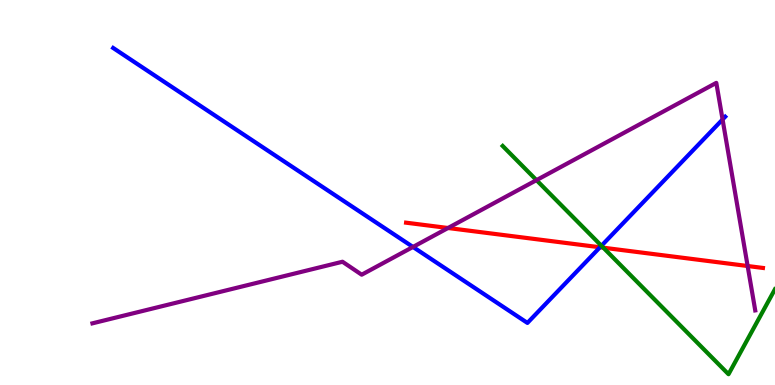[{'lines': ['blue', 'red'], 'intersections': [{'x': 7.74, 'y': 3.58}]}, {'lines': ['green', 'red'], 'intersections': [{'x': 7.78, 'y': 3.57}]}, {'lines': ['purple', 'red'], 'intersections': [{'x': 5.78, 'y': 4.08}, {'x': 9.65, 'y': 3.09}]}, {'lines': ['blue', 'green'], 'intersections': [{'x': 7.76, 'y': 3.62}]}, {'lines': ['blue', 'purple'], 'intersections': [{'x': 5.33, 'y': 3.59}, {'x': 9.32, 'y': 6.9}]}, {'lines': ['green', 'purple'], 'intersections': [{'x': 6.92, 'y': 5.32}]}]